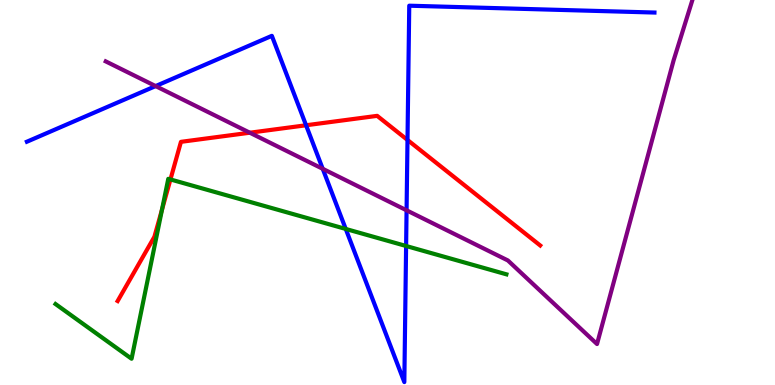[{'lines': ['blue', 'red'], 'intersections': [{'x': 3.95, 'y': 6.75}, {'x': 5.26, 'y': 6.36}]}, {'lines': ['green', 'red'], 'intersections': [{'x': 2.09, 'y': 4.55}, {'x': 2.2, 'y': 5.34}]}, {'lines': ['purple', 'red'], 'intersections': [{'x': 3.22, 'y': 6.55}]}, {'lines': ['blue', 'green'], 'intersections': [{'x': 4.46, 'y': 4.05}, {'x': 5.24, 'y': 3.61}]}, {'lines': ['blue', 'purple'], 'intersections': [{'x': 2.01, 'y': 7.76}, {'x': 4.16, 'y': 5.62}, {'x': 5.25, 'y': 4.54}]}, {'lines': ['green', 'purple'], 'intersections': []}]